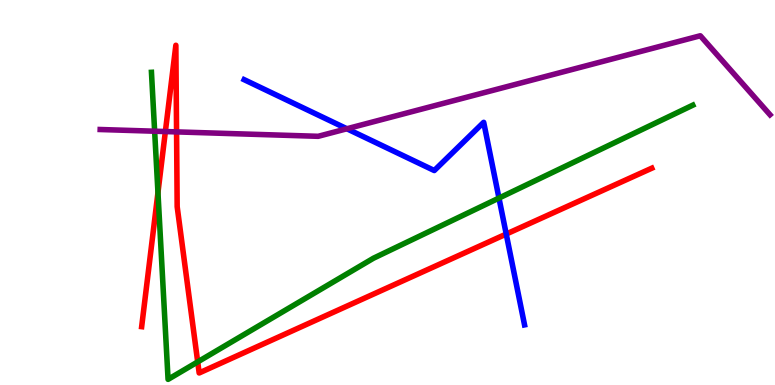[{'lines': ['blue', 'red'], 'intersections': [{'x': 6.53, 'y': 3.92}]}, {'lines': ['green', 'red'], 'intersections': [{'x': 2.04, 'y': 5.0}, {'x': 2.55, 'y': 0.6}]}, {'lines': ['purple', 'red'], 'intersections': [{'x': 2.13, 'y': 6.58}, {'x': 2.28, 'y': 6.57}]}, {'lines': ['blue', 'green'], 'intersections': [{'x': 6.44, 'y': 4.86}]}, {'lines': ['blue', 'purple'], 'intersections': [{'x': 4.48, 'y': 6.66}]}, {'lines': ['green', 'purple'], 'intersections': [{'x': 2.0, 'y': 6.59}]}]